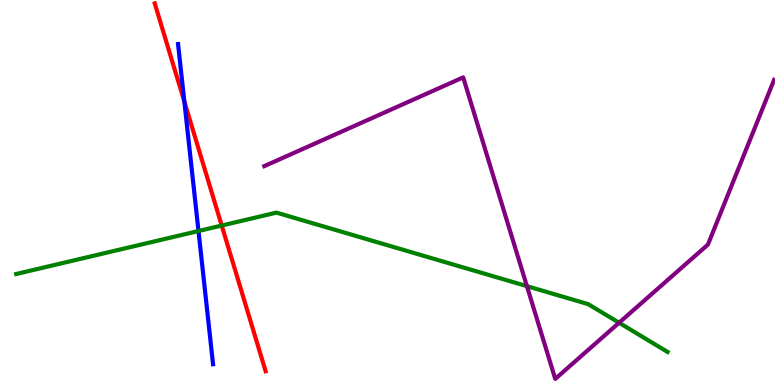[{'lines': ['blue', 'red'], 'intersections': [{'x': 2.38, 'y': 7.36}]}, {'lines': ['green', 'red'], 'intersections': [{'x': 2.86, 'y': 4.14}]}, {'lines': ['purple', 'red'], 'intersections': []}, {'lines': ['blue', 'green'], 'intersections': [{'x': 2.56, 'y': 4.0}]}, {'lines': ['blue', 'purple'], 'intersections': []}, {'lines': ['green', 'purple'], 'intersections': [{'x': 6.8, 'y': 2.57}, {'x': 7.99, 'y': 1.62}]}]